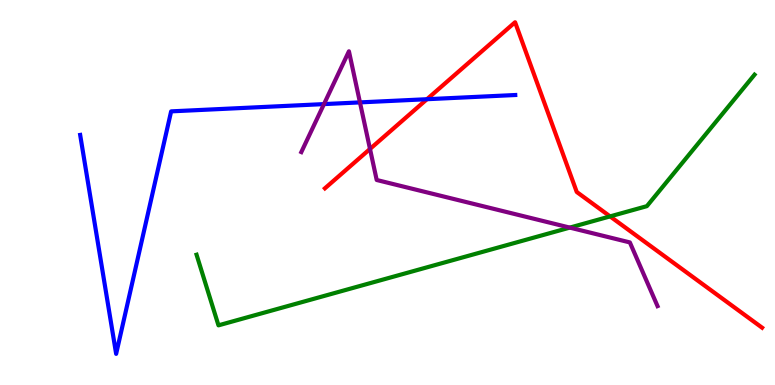[{'lines': ['blue', 'red'], 'intersections': [{'x': 5.51, 'y': 7.42}]}, {'lines': ['green', 'red'], 'intersections': [{'x': 7.87, 'y': 4.38}]}, {'lines': ['purple', 'red'], 'intersections': [{'x': 4.77, 'y': 6.13}]}, {'lines': ['blue', 'green'], 'intersections': []}, {'lines': ['blue', 'purple'], 'intersections': [{'x': 4.18, 'y': 7.3}, {'x': 4.64, 'y': 7.34}]}, {'lines': ['green', 'purple'], 'intersections': [{'x': 7.35, 'y': 4.09}]}]